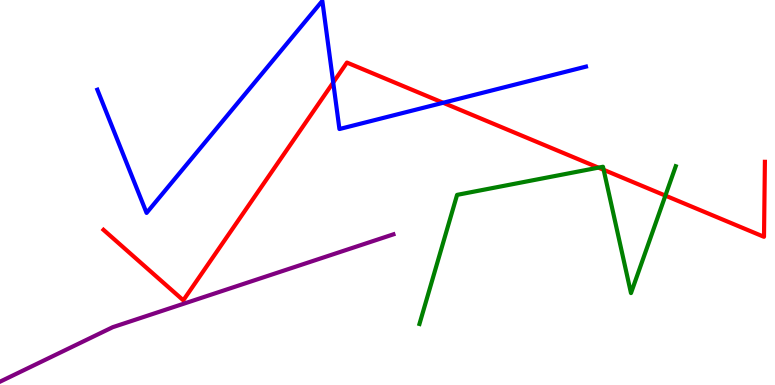[{'lines': ['blue', 'red'], 'intersections': [{'x': 4.3, 'y': 7.86}, {'x': 5.72, 'y': 7.33}]}, {'lines': ['green', 'red'], 'intersections': [{'x': 7.72, 'y': 5.65}, {'x': 7.79, 'y': 5.59}, {'x': 8.59, 'y': 4.92}]}, {'lines': ['purple', 'red'], 'intersections': []}, {'lines': ['blue', 'green'], 'intersections': []}, {'lines': ['blue', 'purple'], 'intersections': []}, {'lines': ['green', 'purple'], 'intersections': []}]